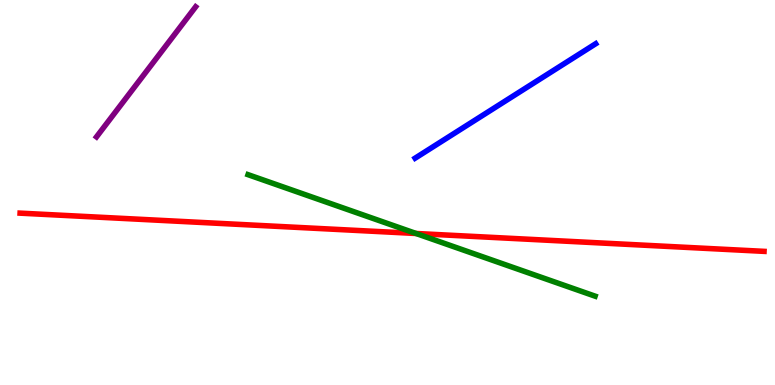[{'lines': ['blue', 'red'], 'intersections': []}, {'lines': ['green', 'red'], 'intersections': [{'x': 5.37, 'y': 3.94}]}, {'lines': ['purple', 'red'], 'intersections': []}, {'lines': ['blue', 'green'], 'intersections': []}, {'lines': ['blue', 'purple'], 'intersections': []}, {'lines': ['green', 'purple'], 'intersections': []}]